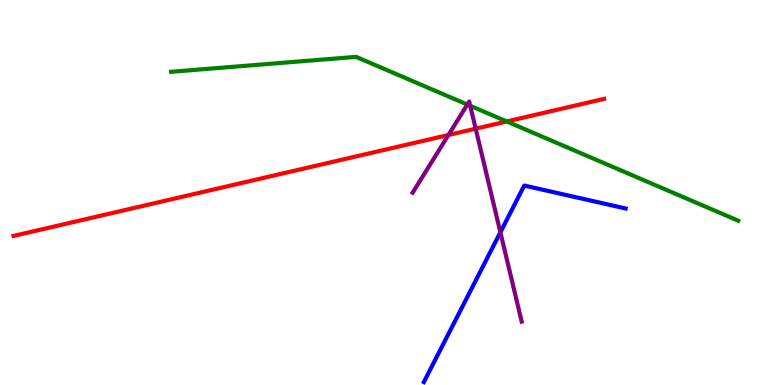[{'lines': ['blue', 'red'], 'intersections': []}, {'lines': ['green', 'red'], 'intersections': [{'x': 6.54, 'y': 6.85}]}, {'lines': ['purple', 'red'], 'intersections': [{'x': 5.79, 'y': 6.49}, {'x': 6.14, 'y': 6.66}]}, {'lines': ['blue', 'green'], 'intersections': []}, {'lines': ['blue', 'purple'], 'intersections': [{'x': 6.46, 'y': 3.97}]}, {'lines': ['green', 'purple'], 'intersections': [{'x': 6.03, 'y': 7.28}, {'x': 6.07, 'y': 7.25}]}]